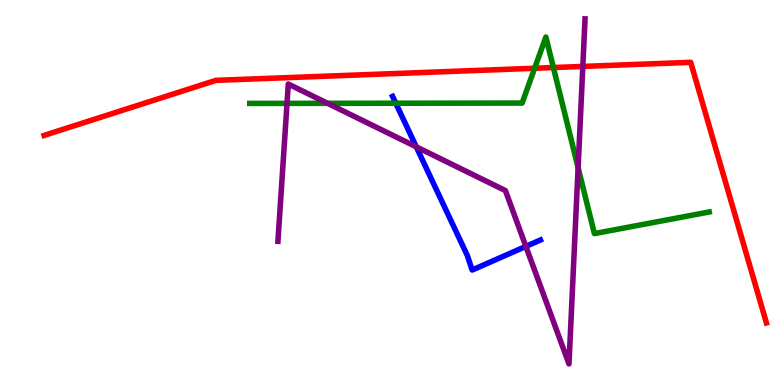[{'lines': ['blue', 'red'], 'intersections': []}, {'lines': ['green', 'red'], 'intersections': [{'x': 6.9, 'y': 8.23}, {'x': 7.14, 'y': 8.25}]}, {'lines': ['purple', 'red'], 'intersections': [{'x': 7.52, 'y': 8.27}]}, {'lines': ['blue', 'green'], 'intersections': [{'x': 5.11, 'y': 7.32}]}, {'lines': ['blue', 'purple'], 'intersections': [{'x': 5.37, 'y': 6.19}, {'x': 6.79, 'y': 3.6}]}, {'lines': ['green', 'purple'], 'intersections': [{'x': 3.7, 'y': 7.31}, {'x': 4.23, 'y': 7.32}, {'x': 7.46, 'y': 5.65}]}]